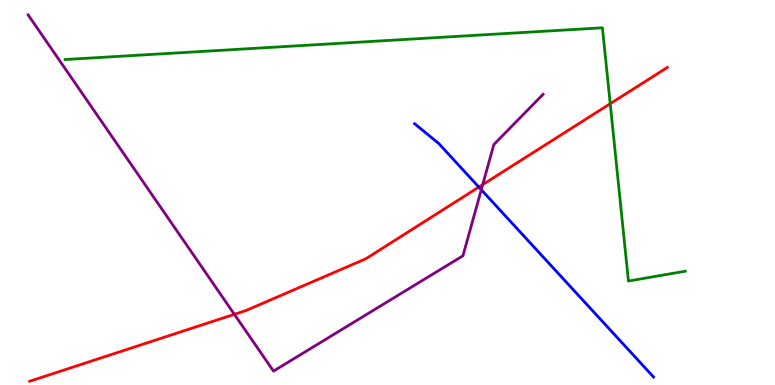[{'lines': ['blue', 'red'], 'intersections': [{'x': 6.18, 'y': 5.14}]}, {'lines': ['green', 'red'], 'intersections': [{'x': 7.87, 'y': 7.31}]}, {'lines': ['purple', 'red'], 'intersections': [{'x': 3.02, 'y': 1.84}, {'x': 6.23, 'y': 5.2}]}, {'lines': ['blue', 'green'], 'intersections': []}, {'lines': ['blue', 'purple'], 'intersections': [{'x': 6.21, 'y': 5.07}]}, {'lines': ['green', 'purple'], 'intersections': []}]